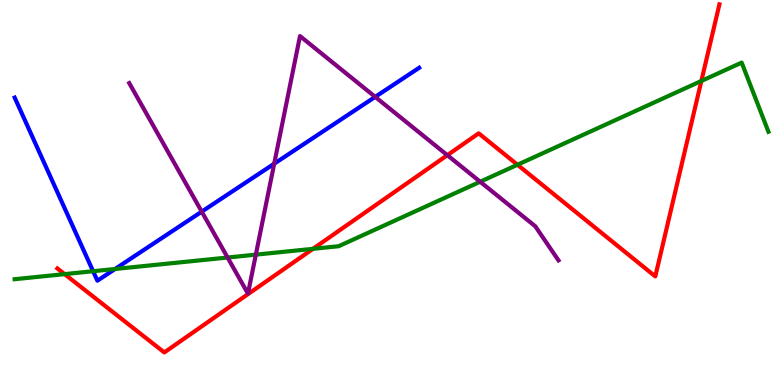[{'lines': ['blue', 'red'], 'intersections': []}, {'lines': ['green', 'red'], 'intersections': [{'x': 0.834, 'y': 2.88}, {'x': 4.04, 'y': 3.54}, {'x': 6.68, 'y': 5.72}, {'x': 9.05, 'y': 7.9}]}, {'lines': ['purple', 'red'], 'intersections': [{'x': 5.77, 'y': 5.97}]}, {'lines': ['blue', 'green'], 'intersections': [{'x': 1.2, 'y': 2.96}, {'x': 1.48, 'y': 3.01}]}, {'lines': ['blue', 'purple'], 'intersections': [{'x': 2.6, 'y': 4.5}, {'x': 3.54, 'y': 5.75}, {'x': 4.84, 'y': 7.48}]}, {'lines': ['green', 'purple'], 'intersections': [{'x': 2.94, 'y': 3.31}, {'x': 3.3, 'y': 3.39}, {'x': 6.2, 'y': 5.28}]}]